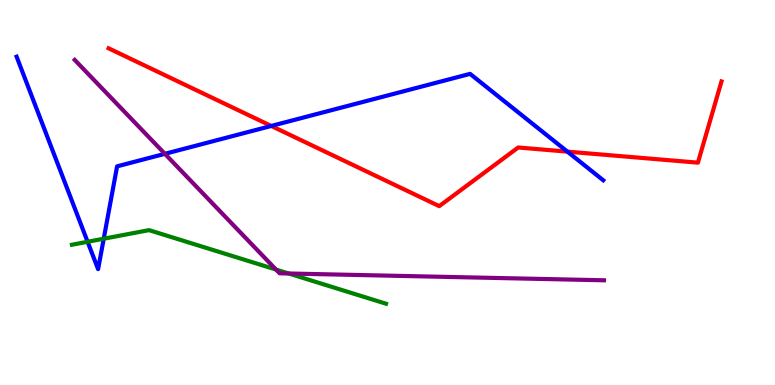[{'lines': ['blue', 'red'], 'intersections': [{'x': 3.5, 'y': 6.73}, {'x': 7.32, 'y': 6.06}]}, {'lines': ['green', 'red'], 'intersections': []}, {'lines': ['purple', 'red'], 'intersections': []}, {'lines': ['blue', 'green'], 'intersections': [{'x': 1.13, 'y': 3.72}, {'x': 1.34, 'y': 3.8}]}, {'lines': ['blue', 'purple'], 'intersections': [{'x': 2.13, 'y': 6.0}]}, {'lines': ['green', 'purple'], 'intersections': [{'x': 3.56, 'y': 3.0}, {'x': 3.73, 'y': 2.9}]}]